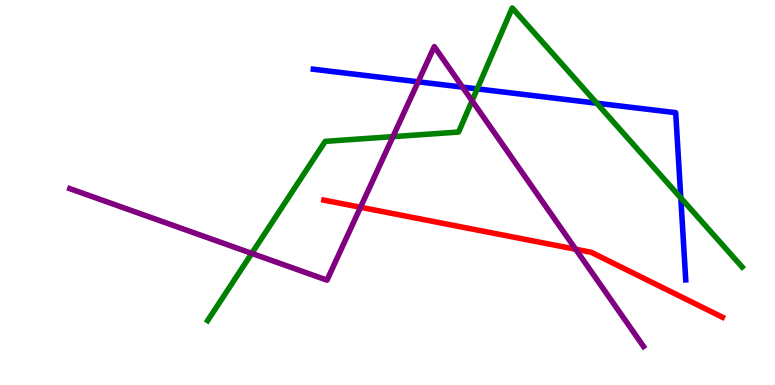[{'lines': ['blue', 'red'], 'intersections': []}, {'lines': ['green', 'red'], 'intersections': []}, {'lines': ['purple', 'red'], 'intersections': [{'x': 4.65, 'y': 4.62}, {'x': 7.43, 'y': 3.53}]}, {'lines': ['blue', 'green'], 'intersections': [{'x': 6.16, 'y': 7.69}, {'x': 7.7, 'y': 7.32}, {'x': 8.78, 'y': 4.86}]}, {'lines': ['blue', 'purple'], 'intersections': [{'x': 5.4, 'y': 7.88}, {'x': 5.97, 'y': 7.74}]}, {'lines': ['green', 'purple'], 'intersections': [{'x': 3.25, 'y': 3.42}, {'x': 5.07, 'y': 6.45}, {'x': 6.09, 'y': 7.38}]}]